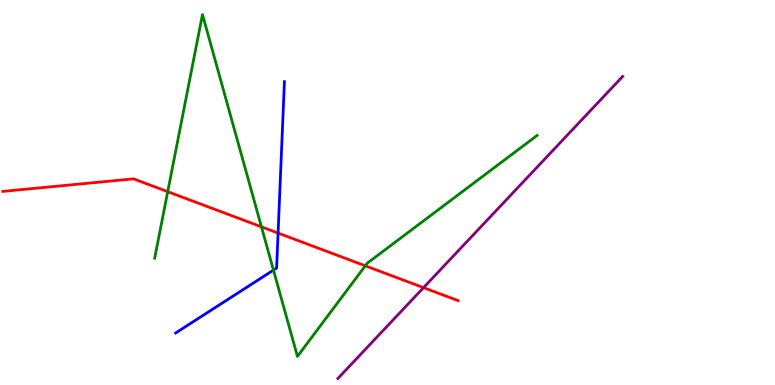[{'lines': ['blue', 'red'], 'intersections': [{'x': 3.59, 'y': 3.95}]}, {'lines': ['green', 'red'], 'intersections': [{'x': 2.16, 'y': 5.02}, {'x': 3.37, 'y': 4.11}, {'x': 4.71, 'y': 3.1}]}, {'lines': ['purple', 'red'], 'intersections': [{'x': 5.46, 'y': 2.53}]}, {'lines': ['blue', 'green'], 'intersections': [{'x': 3.53, 'y': 2.98}]}, {'lines': ['blue', 'purple'], 'intersections': []}, {'lines': ['green', 'purple'], 'intersections': []}]